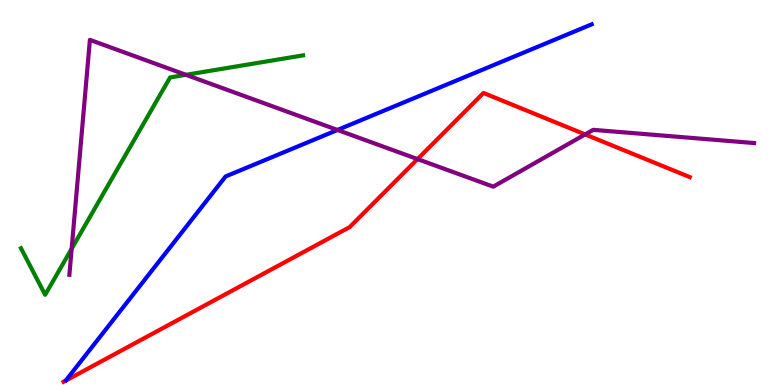[{'lines': ['blue', 'red'], 'intersections': []}, {'lines': ['green', 'red'], 'intersections': []}, {'lines': ['purple', 'red'], 'intersections': [{'x': 5.39, 'y': 5.87}, {'x': 7.55, 'y': 6.51}]}, {'lines': ['blue', 'green'], 'intersections': []}, {'lines': ['blue', 'purple'], 'intersections': [{'x': 4.35, 'y': 6.62}]}, {'lines': ['green', 'purple'], 'intersections': [{'x': 0.925, 'y': 3.54}, {'x': 2.4, 'y': 8.06}]}]